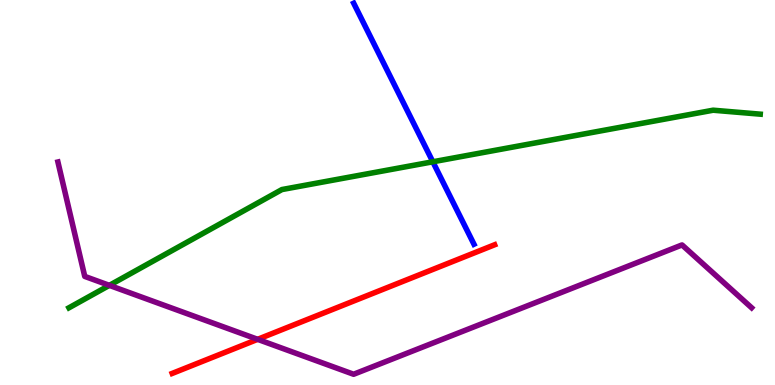[{'lines': ['blue', 'red'], 'intersections': []}, {'lines': ['green', 'red'], 'intersections': []}, {'lines': ['purple', 'red'], 'intersections': [{'x': 3.32, 'y': 1.19}]}, {'lines': ['blue', 'green'], 'intersections': [{'x': 5.58, 'y': 5.8}]}, {'lines': ['blue', 'purple'], 'intersections': []}, {'lines': ['green', 'purple'], 'intersections': [{'x': 1.41, 'y': 2.59}]}]